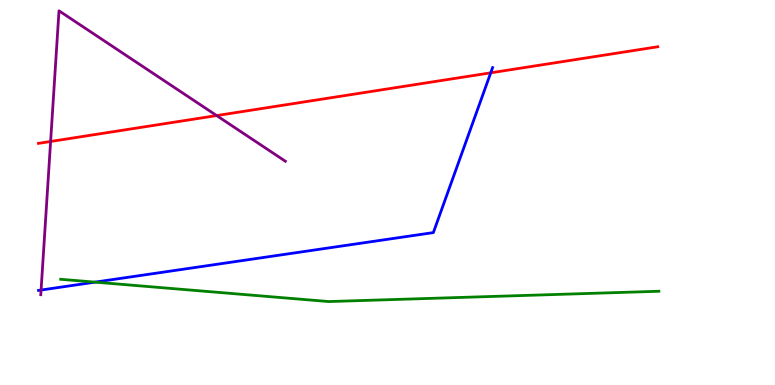[{'lines': ['blue', 'red'], 'intersections': [{'x': 6.33, 'y': 8.11}]}, {'lines': ['green', 'red'], 'intersections': []}, {'lines': ['purple', 'red'], 'intersections': [{'x': 0.653, 'y': 6.33}, {'x': 2.8, 'y': 7.0}]}, {'lines': ['blue', 'green'], 'intersections': [{'x': 1.23, 'y': 2.67}]}, {'lines': ['blue', 'purple'], 'intersections': [{'x': 0.53, 'y': 2.47}]}, {'lines': ['green', 'purple'], 'intersections': []}]